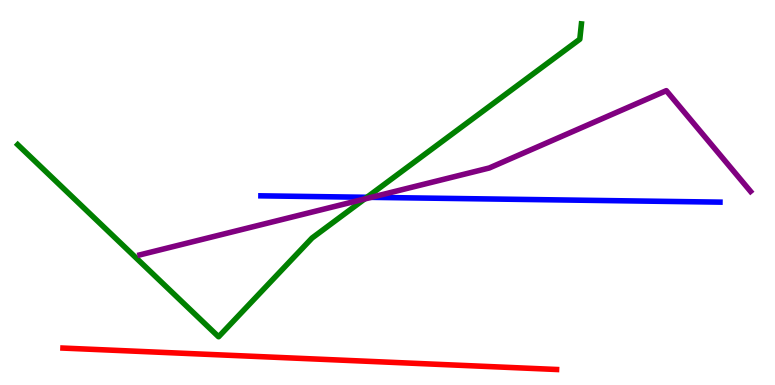[{'lines': ['blue', 'red'], 'intersections': []}, {'lines': ['green', 'red'], 'intersections': []}, {'lines': ['purple', 'red'], 'intersections': []}, {'lines': ['blue', 'green'], 'intersections': [{'x': 4.73, 'y': 4.88}]}, {'lines': ['blue', 'purple'], 'intersections': [{'x': 4.79, 'y': 4.87}]}, {'lines': ['green', 'purple'], 'intersections': [{'x': 4.7, 'y': 4.83}]}]